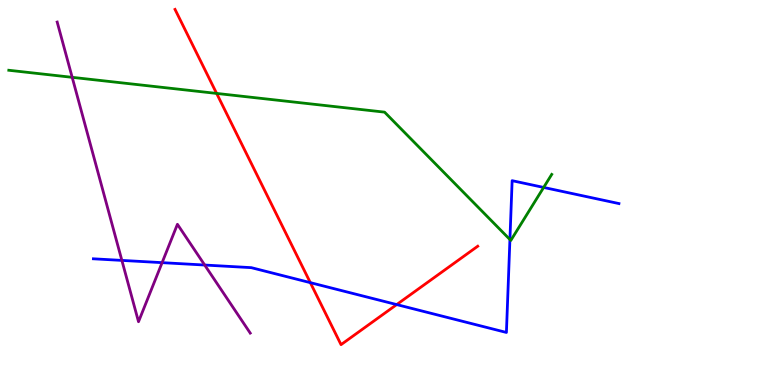[{'lines': ['blue', 'red'], 'intersections': [{'x': 4.0, 'y': 2.66}, {'x': 5.12, 'y': 2.09}]}, {'lines': ['green', 'red'], 'intersections': [{'x': 2.8, 'y': 7.57}]}, {'lines': ['purple', 'red'], 'intersections': []}, {'lines': ['blue', 'green'], 'intersections': [{'x': 6.58, 'y': 3.78}, {'x': 7.01, 'y': 5.13}]}, {'lines': ['blue', 'purple'], 'intersections': [{'x': 1.57, 'y': 3.24}, {'x': 2.09, 'y': 3.18}, {'x': 2.64, 'y': 3.12}]}, {'lines': ['green', 'purple'], 'intersections': [{'x': 0.931, 'y': 7.99}]}]